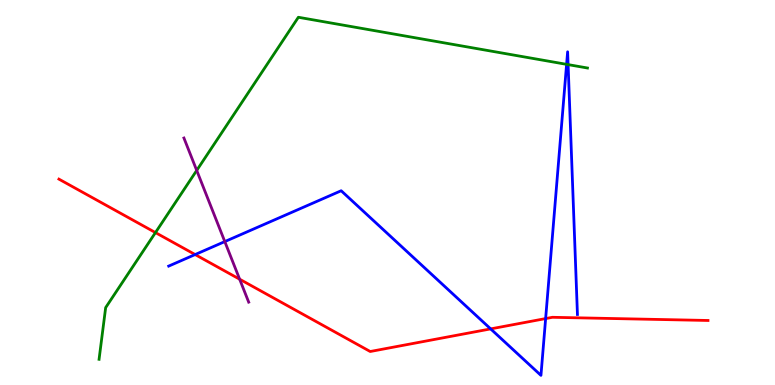[{'lines': ['blue', 'red'], 'intersections': [{'x': 2.52, 'y': 3.39}, {'x': 6.33, 'y': 1.46}, {'x': 7.04, 'y': 1.73}]}, {'lines': ['green', 'red'], 'intersections': [{'x': 2.01, 'y': 3.96}]}, {'lines': ['purple', 'red'], 'intersections': [{'x': 3.09, 'y': 2.75}]}, {'lines': ['blue', 'green'], 'intersections': [{'x': 7.31, 'y': 8.33}, {'x': 7.33, 'y': 8.32}]}, {'lines': ['blue', 'purple'], 'intersections': [{'x': 2.9, 'y': 3.72}]}, {'lines': ['green', 'purple'], 'intersections': [{'x': 2.54, 'y': 5.57}]}]